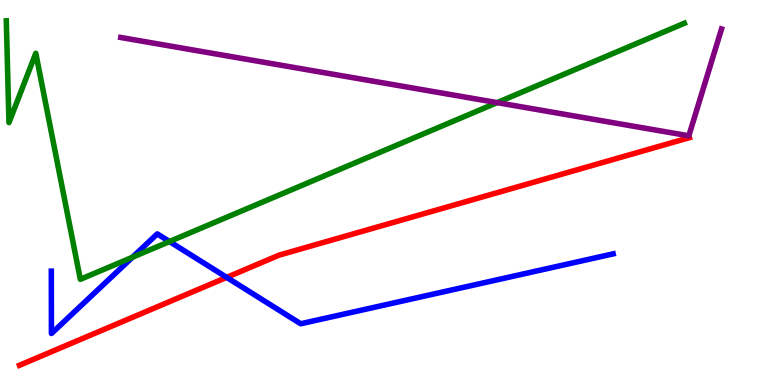[{'lines': ['blue', 'red'], 'intersections': [{'x': 2.92, 'y': 2.8}]}, {'lines': ['green', 'red'], 'intersections': []}, {'lines': ['purple', 'red'], 'intersections': []}, {'lines': ['blue', 'green'], 'intersections': [{'x': 1.71, 'y': 3.32}, {'x': 2.19, 'y': 3.73}]}, {'lines': ['blue', 'purple'], 'intersections': []}, {'lines': ['green', 'purple'], 'intersections': [{'x': 6.41, 'y': 7.33}]}]